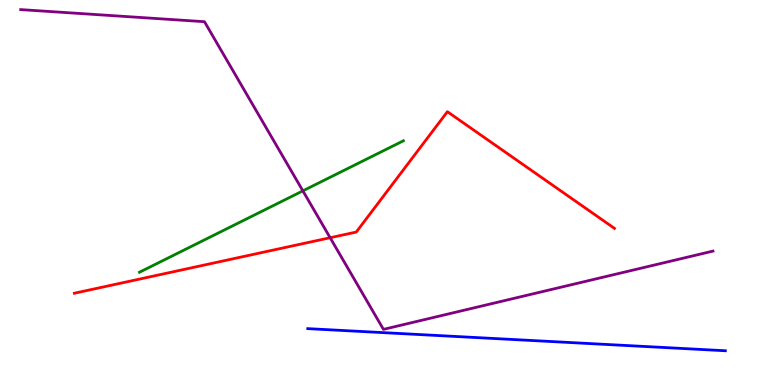[{'lines': ['blue', 'red'], 'intersections': []}, {'lines': ['green', 'red'], 'intersections': []}, {'lines': ['purple', 'red'], 'intersections': [{'x': 4.26, 'y': 3.83}]}, {'lines': ['blue', 'green'], 'intersections': []}, {'lines': ['blue', 'purple'], 'intersections': []}, {'lines': ['green', 'purple'], 'intersections': [{'x': 3.91, 'y': 5.04}]}]